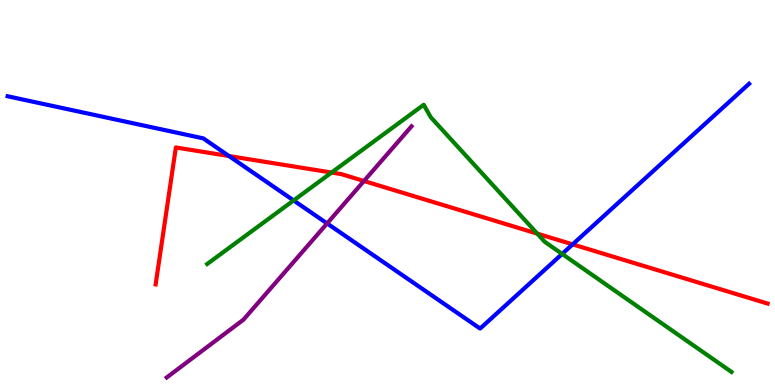[{'lines': ['blue', 'red'], 'intersections': [{'x': 2.95, 'y': 5.95}, {'x': 7.39, 'y': 3.65}]}, {'lines': ['green', 'red'], 'intersections': [{'x': 4.28, 'y': 5.52}, {'x': 6.93, 'y': 3.93}]}, {'lines': ['purple', 'red'], 'intersections': [{'x': 4.7, 'y': 5.3}]}, {'lines': ['blue', 'green'], 'intersections': [{'x': 3.79, 'y': 4.79}, {'x': 7.25, 'y': 3.4}]}, {'lines': ['blue', 'purple'], 'intersections': [{'x': 4.22, 'y': 4.2}]}, {'lines': ['green', 'purple'], 'intersections': []}]